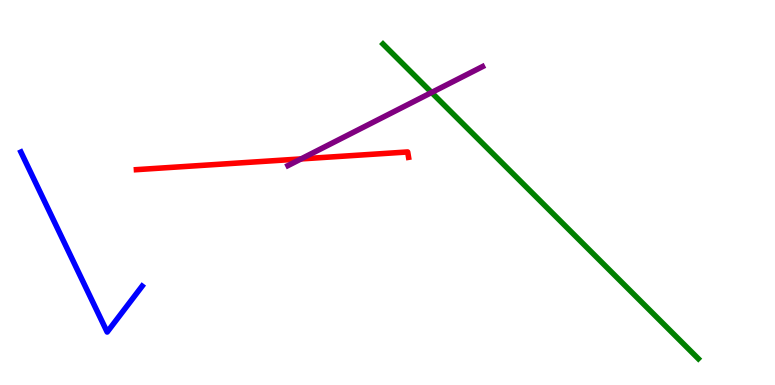[{'lines': ['blue', 'red'], 'intersections': []}, {'lines': ['green', 'red'], 'intersections': []}, {'lines': ['purple', 'red'], 'intersections': [{'x': 3.88, 'y': 5.87}]}, {'lines': ['blue', 'green'], 'intersections': []}, {'lines': ['blue', 'purple'], 'intersections': []}, {'lines': ['green', 'purple'], 'intersections': [{'x': 5.57, 'y': 7.6}]}]